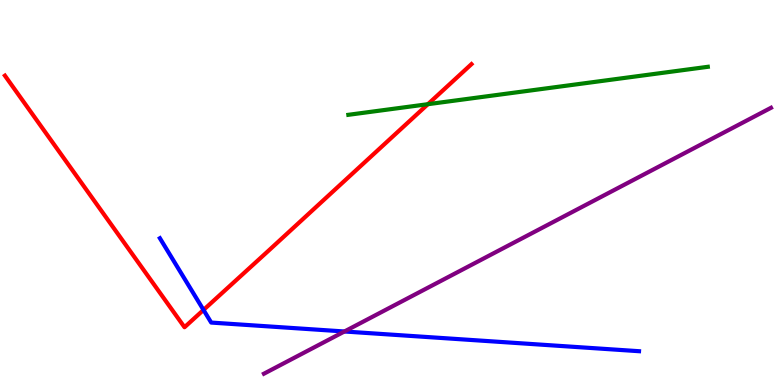[{'lines': ['blue', 'red'], 'intersections': [{'x': 2.63, 'y': 1.95}]}, {'lines': ['green', 'red'], 'intersections': [{'x': 5.52, 'y': 7.29}]}, {'lines': ['purple', 'red'], 'intersections': []}, {'lines': ['blue', 'green'], 'intersections': []}, {'lines': ['blue', 'purple'], 'intersections': [{'x': 4.44, 'y': 1.39}]}, {'lines': ['green', 'purple'], 'intersections': []}]